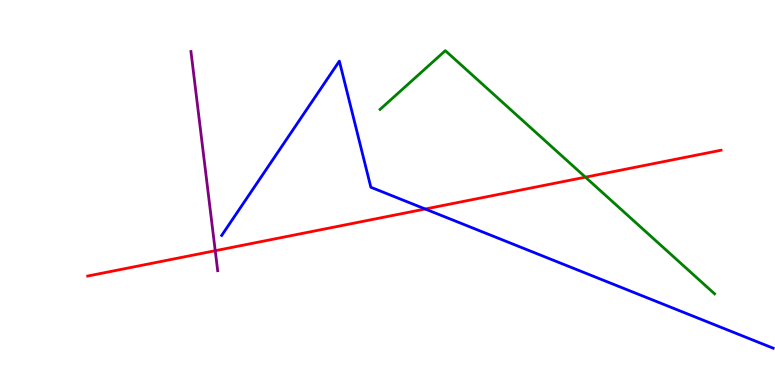[{'lines': ['blue', 'red'], 'intersections': [{'x': 5.49, 'y': 4.57}]}, {'lines': ['green', 'red'], 'intersections': [{'x': 7.55, 'y': 5.4}]}, {'lines': ['purple', 'red'], 'intersections': [{'x': 2.78, 'y': 3.49}]}, {'lines': ['blue', 'green'], 'intersections': []}, {'lines': ['blue', 'purple'], 'intersections': []}, {'lines': ['green', 'purple'], 'intersections': []}]